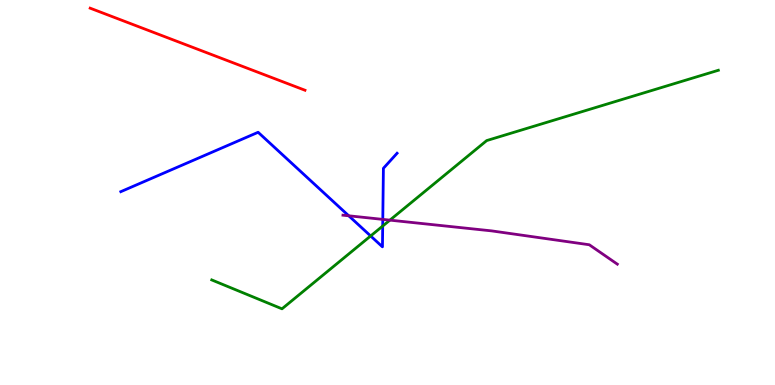[{'lines': ['blue', 'red'], 'intersections': []}, {'lines': ['green', 'red'], 'intersections': []}, {'lines': ['purple', 'red'], 'intersections': []}, {'lines': ['blue', 'green'], 'intersections': [{'x': 4.78, 'y': 3.87}, {'x': 4.94, 'y': 4.13}]}, {'lines': ['blue', 'purple'], 'intersections': [{'x': 4.5, 'y': 4.39}, {'x': 4.94, 'y': 4.3}]}, {'lines': ['green', 'purple'], 'intersections': [{'x': 5.03, 'y': 4.28}]}]